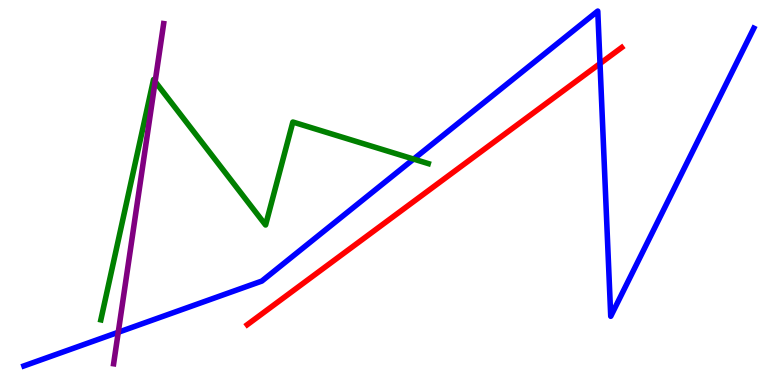[{'lines': ['blue', 'red'], 'intersections': [{'x': 7.74, 'y': 8.35}]}, {'lines': ['green', 'red'], 'intersections': []}, {'lines': ['purple', 'red'], 'intersections': []}, {'lines': ['blue', 'green'], 'intersections': [{'x': 5.34, 'y': 5.87}]}, {'lines': ['blue', 'purple'], 'intersections': [{'x': 1.53, 'y': 1.37}]}, {'lines': ['green', 'purple'], 'intersections': [{'x': 2.0, 'y': 7.88}]}]